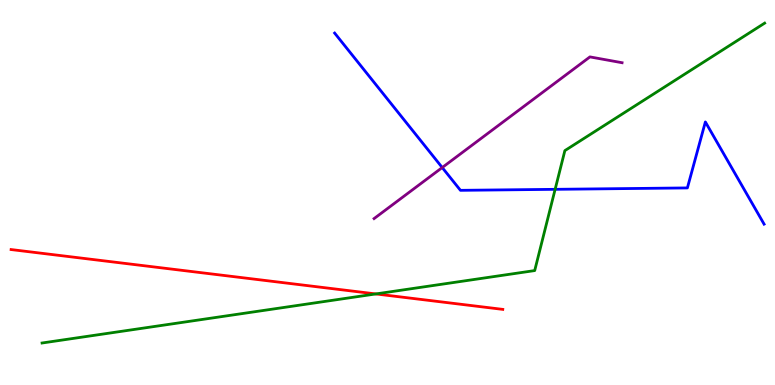[{'lines': ['blue', 'red'], 'intersections': []}, {'lines': ['green', 'red'], 'intersections': [{'x': 4.85, 'y': 2.37}]}, {'lines': ['purple', 'red'], 'intersections': []}, {'lines': ['blue', 'green'], 'intersections': [{'x': 7.16, 'y': 5.08}]}, {'lines': ['blue', 'purple'], 'intersections': [{'x': 5.71, 'y': 5.65}]}, {'lines': ['green', 'purple'], 'intersections': []}]